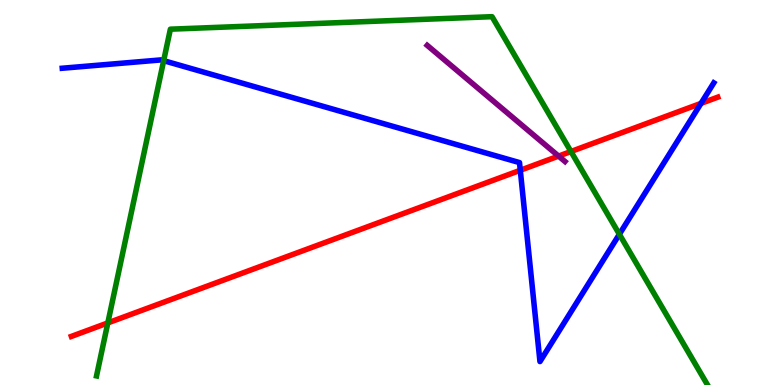[{'lines': ['blue', 'red'], 'intersections': [{'x': 6.71, 'y': 5.58}, {'x': 9.05, 'y': 7.31}]}, {'lines': ['green', 'red'], 'intersections': [{'x': 1.39, 'y': 1.61}, {'x': 7.37, 'y': 6.06}]}, {'lines': ['purple', 'red'], 'intersections': [{'x': 7.21, 'y': 5.95}]}, {'lines': ['blue', 'green'], 'intersections': [{'x': 2.11, 'y': 8.42}, {'x': 7.99, 'y': 3.92}]}, {'lines': ['blue', 'purple'], 'intersections': []}, {'lines': ['green', 'purple'], 'intersections': []}]